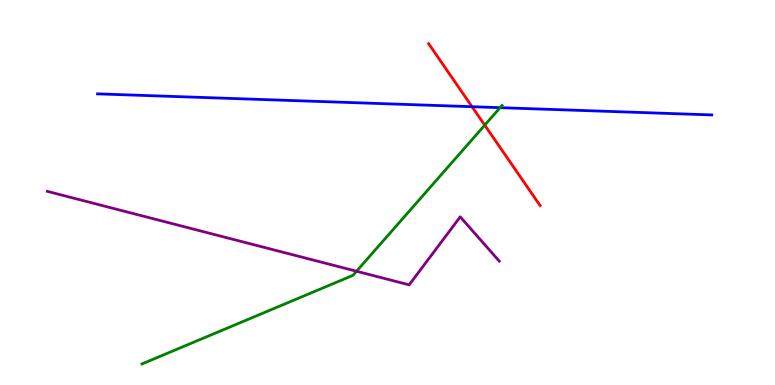[{'lines': ['blue', 'red'], 'intersections': [{'x': 6.09, 'y': 7.23}]}, {'lines': ['green', 'red'], 'intersections': [{'x': 6.25, 'y': 6.75}]}, {'lines': ['purple', 'red'], 'intersections': []}, {'lines': ['blue', 'green'], 'intersections': [{'x': 6.45, 'y': 7.2}]}, {'lines': ['blue', 'purple'], 'intersections': []}, {'lines': ['green', 'purple'], 'intersections': [{'x': 4.6, 'y': 2.95}]}]